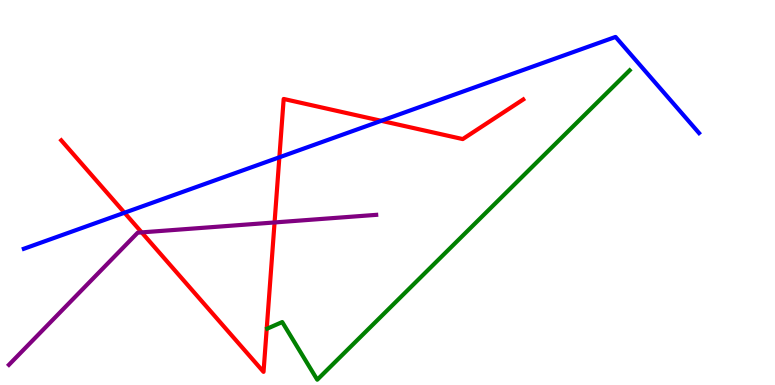[{'lines': ['blue', 'red'], 'intersections': [{'x': 1.61, 'y': 4.47}, {'x': 3.6, 'y': 5.91}, {'x': 4.92, 'y': 6.86}]}, {'lines': ['green', 'red'], 'intersections': []}, {'lines': ['purple', 'red'], 'intersections': [{'x': 1.83, 'y': 3.96}, {'x': 3.54, 'y': 4.22}]}, {'lines': ['blue', 'green'], 'intersections': []}, {'lines': ['blue', 'purple'], 'intersections': []}, {'lines': ['green', 'purple'], 'intersections': []}]